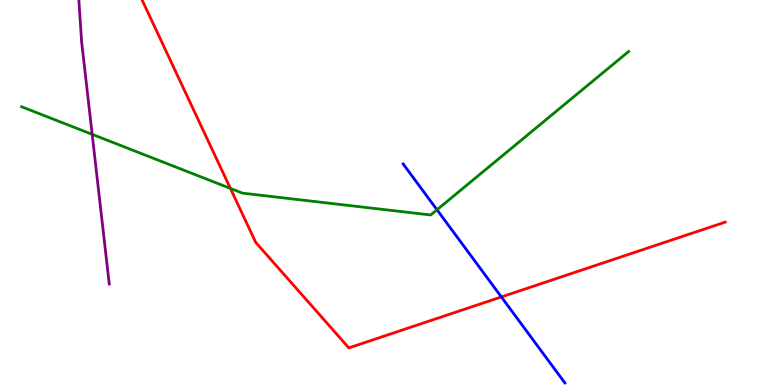[{'lines': ['blue', 'red'], 'intersections': [{'x': 6.47, 'y': 2.29}]}, {'lines': ['green', 'red'], 'intersections': [{'x': 2.97, 'y': 5.11}]}, {'lines': ['purple', 'red'], 'intersections': []}, {'lines': ['blue', 'green'], 'intersections': [{'x': 5.64, 'y': 4.55}]}, {'lines': ['blue', 'purple'], 'intersections': []}, {'lines': ['green', 'purple'], 'intersections': [{'x': 1.19, 'y': 6.51}]}]